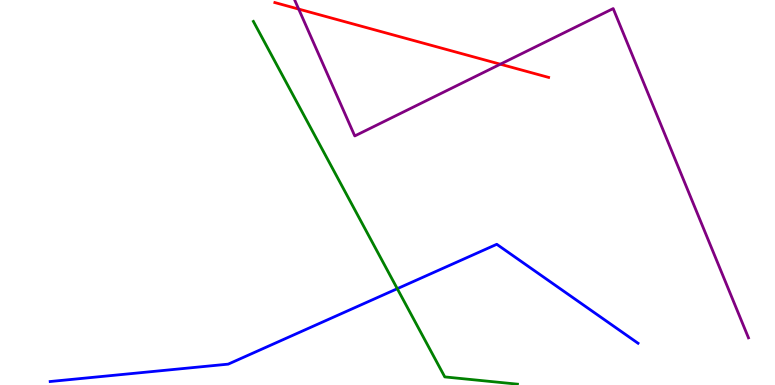[{'lines': ['blue', 'red'], 'intersections': []}, {'lines': ['green', 'red'], 'intersections': []}, {'lines': ['purple', 'red'], 'intersections': [{'x': 3.85, 'y': 9.76}, {'x': 6.46, 'y': 8.33}]}, {'lines': ['blue', 'green'], 'intersections': [{'x': 5.13, 'y': 2.5}]}, {'lines': ['blue', 'purple'], 'intersections': []}, {'lines': ['green', 'purple'], 'intersections': []}]